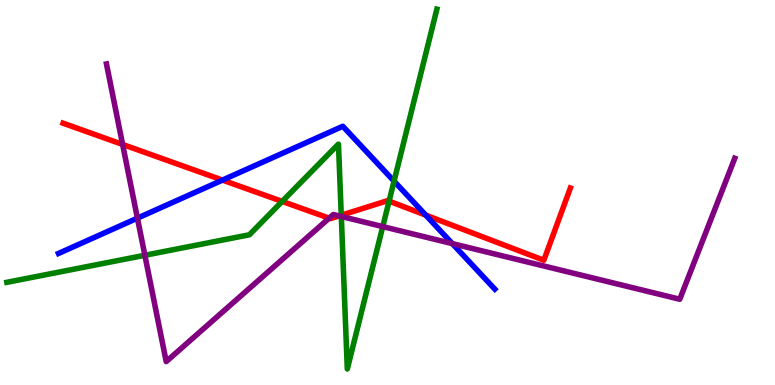[{'lines': ['blue', 'red'], 'intersections': [{'x': 2.87, 'y': 5.32}, {'x': 5.49, 'y': 4.41}]}, {'lines': ['green', 'red'], 'intersections': [{'x': 3.64, 'y': 4.77}, {'x': 4.4, 'y': 4.41}, {'x': 5.02, 'y': 4.78}]}, {'lines': ['purple', 'red'], 'intersections': [{'x': 1.58, 'y': 6.25}, {'x': 4.25, 'y': 4.33}, {'x': 4.38, 'y': 4.39}]}, {'lines': ['blue', 'green'], 'intersections': [{'x': 5.08, 'y': 5.29}]}, {'lines': ['blue', 'purple'], 'intersections': [{'x': 1.77, 'y': 4.33}, {'x': 5.84, 'y': 3.67}]}, {'lines': ['green', 'purple'], 'intersections': [{'x': 1.87, 'y': 3.37}, {'x': 4.4, 'y': 4.38}, {'x': 4.94, 'y': 4.11}]}]